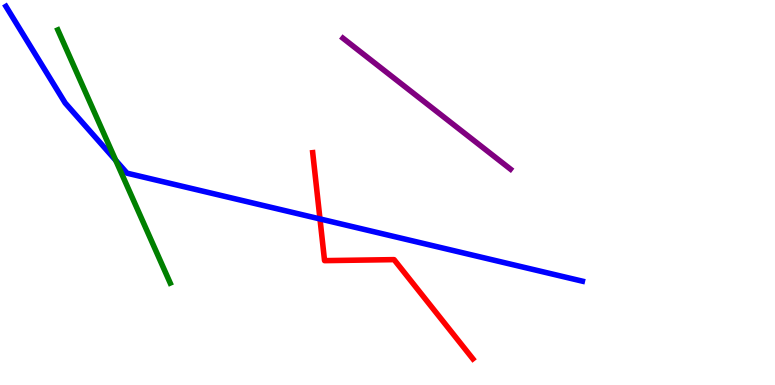[{'lines': ['blue', 'red'], 'intersections': [{'x': 4.13, 'y': 4.31}]}, {'lines': ['green', 'red'], 'intersections': []}, {'lines': ['purple', 'red'], 'intersections': []}, {'lines': ['blue', 'green'], 'intersections': [{'x': 1.49, 'y': 5.83}]}, {'lines': ['blue', 'purple'], 'intersections': []}, {'lines': ['green', 'purple'], 'intersections': []}]